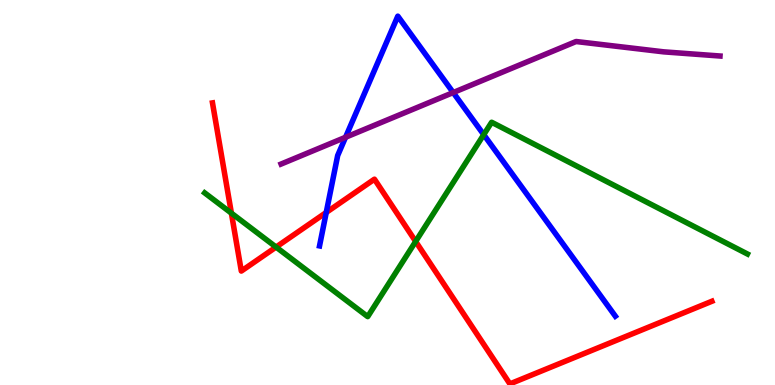[{'lines': ['blue', 'red'], 'intersections': [{'x': 4.21, 'y': 4.48}]}, {'lines': ['green', 'red'], 'intersections': [{'x': 2.99, 'y': 4.46}, {'x': 3.56, 'y': 3.58}, {'x': 5.36, 'y': 3.73}]}, {'lines': ['purple', 'red'], 'intersections': []}, {'lines': ['blue', 'green'], 'intersections': [{'x': 6.24, 'y': 6.5}]}, {'lines': ['blue', 'purple'], 'intersections': [{'x': 4.46, 'y': 6.43}, {'x': 5.85, 'y': 7.6}]}, {'lines': ['green', 'purple'], 'intersections': []}]